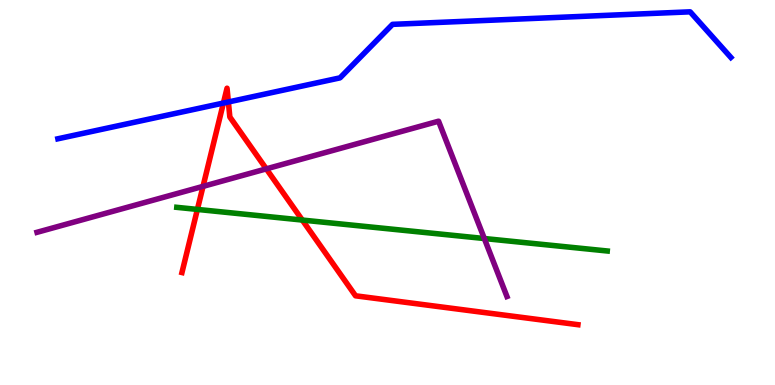[{'lines': ['blue', 'red'], 'intersections': [{'x': 2.88, 'y': 7.32}, {'x': 2.95, 'y': 7.35}]}, {'lines': ['green', 'red'], 'intersections': [{'x': 2.55, 'y': 4.56}, {'x': 3.9, 'y': 4.28}]}, {'lines': ['purple', 'red'], 'intersections': [{'x': 2.62, 'y': 5.16}, {'x': 3.44, 'y': 5.61}]}, {'lines': ['blue', 'green'], 'intersections': []}, {'lines': ['blue', 'purple'], 'intersections': []}, {'lines': ['green', 'purple'], 'intersections': [{'x': 6.25, 'y': 3.8}]}]